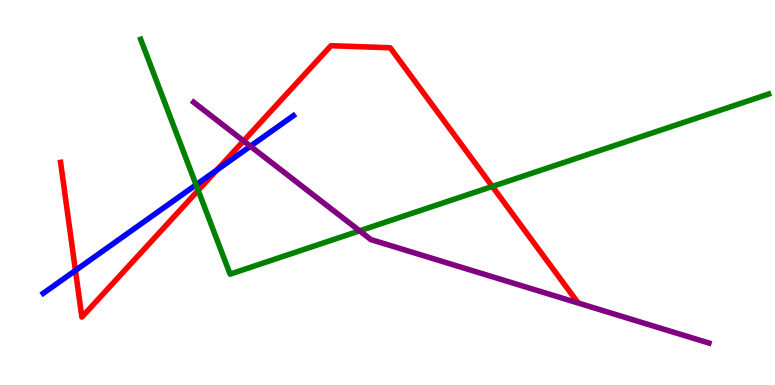[{'lines': ['blue', 'red'], 'intersections': [{'x': 0.973, 'y': 2.98}, {'x': 2.8, 'y': 5.58}]}, {'lines': ['green', 'red'], 'intersections': [{'x': 2.56, 'y': 5.06}, {'x': 6.35, 'y': 5.16}]}, {'lines': ['purple', 'red'], 'intersections': [{'x': 3.14, 'y': 6.34}]}, {'lines': ['blue', 'green'], 'intersections': [{'x': 2.53, 'y': 5.2}]}, {'lines': ['blue', 'purple'], 'intersections': [{'x': 3.23, 'y': 6.2}]}, {'lines': ['green', 'purple'], 'intersections': [{'x': 4.64, 'y': 4.0}]}]